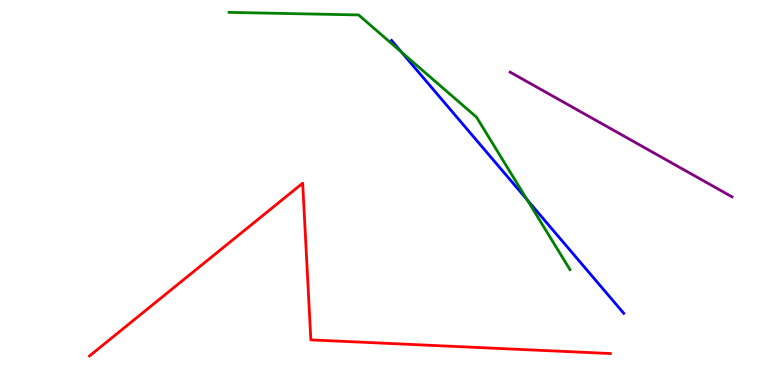[{'lines': ['blue', 'red'], 'intersections': []}, {'lines': ['green', 'red'], 'intersections': []}, {'lines': ['purple', 'red'], 'intersections': []}, {'lines': ['blue', 'green'], 'intersections': [{'x': 5.18, 'y': 8.64}, {'x': 6.8, 'y': 4.81}]}, {'lines': ['blue', 'purple'], 'intersections': []}, {'lines': ['green', 'purple'], 'intersections': []}]